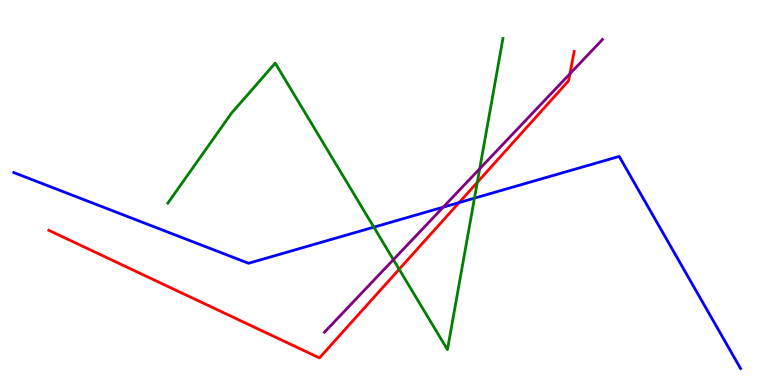[{'lines': ['blue', 'red'], 'intersections': [{'x': 5.92, 'y': 4.74}]}, {'lines': ['green', 'red'], 'intersections': [{'x': 5.15, 'y': 3.01}, {'x': 6.16, 'y': 5.26}]}, {'lines': ['purple', 'red'], 'intersections': [{'x': 7.35, 'y': 8.08}]}, {'lines': ['blue', 'green'], 'intersections': [{'x': 4.82, 'y': 4.1}, {'x': 6.12, 'y': 4.85}]}, {'lines': ['blue', 'purple'], 'intersections': [{'x': 5.72, 'y': 4.62}]}, {'lines': ['green', 'purple'], 'intersections': [{'x': 5.08, 'y': 3.26}, {'x': 6.19, 'y': 5.62}]}]